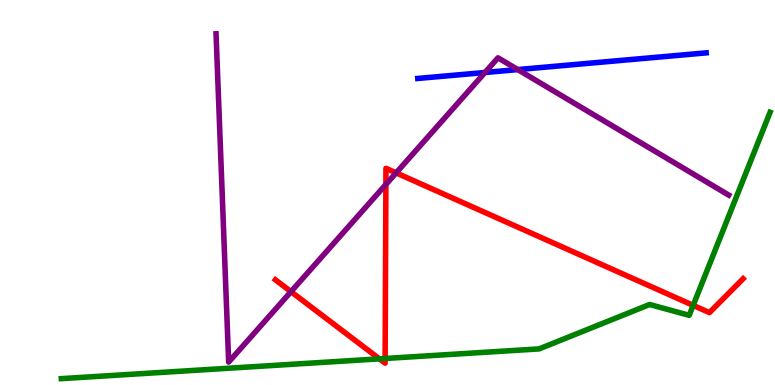[{'lines': ['blue', 'red'], 'intersections': []}, {'lines': ['green', 'red'], 'intersections': [{'x': 4.9, 'y': 0.679}, {'x': 4.97, 'y': 0.689}, {'x': 8.94, 'y': 2.07}]}, {'lines': ['purple', 'red'], 'intersections': [{'x': 3.75, 'y': 2.42}, {'x': 4.98, 'y': 5.21}, {'x': 5.11, 'y': 5.51}]}, {'lines': ['blue', 'green'], 'intersections': []}, {'lines': ['blue', 'purple'], 'intersections': [{'x': 6.26, 'y': 8.12}, {'x': 6.68, 'y': 8.19}]}, {'lines': ['green', 'purple'], 'intersections': []}]